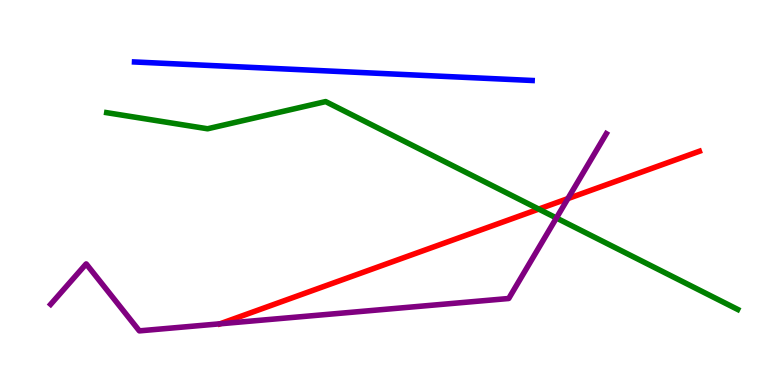[{'lines': ['blue', 'red'], 'intersections': []}, {'lines': ['green', 'red'], 'intersections': [{'x': 6.95, 'y': 4.57}]}, {'lines': ['purple', 'red'], 'intersections': [{'x': 7.33, 'y': 4.84}]}, {'lines': ['blue', 'green'], 'intersections': []}, {'lines': ['blue', 'purple'], 'intersections': []}, {'lines': ['green', 'purple'], 'intersections': [{'x': 7.18, 'y': 4.34}]}]